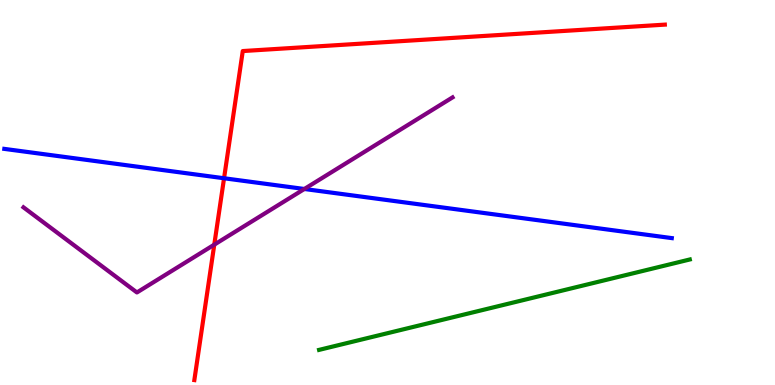[{'lines': ['blue', 'red'], 'intersections': [{'x': 2.89, 'y': 5.37}]}, {'lines': ['green', 'red'], 'intersections': []}, {'lines': ['purple', 'red'], 'intersections': [{'x': 2.76, 'y': 3.65}]}, {'lines': ['blue', 'green'], 'intersections': []}, {'lines': ['blue', 'purple'], 'intersections': [{'x': 3.93, 'y': 5.09}]}, {'lines': ['green', 'purple'], 'intersections': []}]